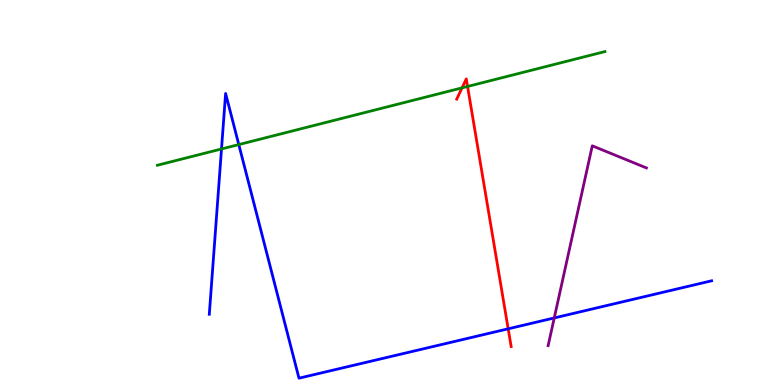[{'lines': ['blue', 'red'], 'intersections': [{'x': 6.56, 'y': 1.46}]}, {'lines': ['green', 'red'], 'intersections': [{'x': 5.96, 'y': 7.72}, {'x': 6.03, 'y': 7.75}]}, {'lines': ['purple', 'red'], 'intersections': []}, {'lines': ['blue', 'green'], 'intersections': [{'x': 2.86, 'y': 6.13}, {'x': 3.08, 'y': 6.24}]}, {'lines': ['blue', 'purple'], 'intersections': [{'x': 7.15, 'y': 1.74}]}, {'lines': ['green', 'purple'], 'intersections': []}]